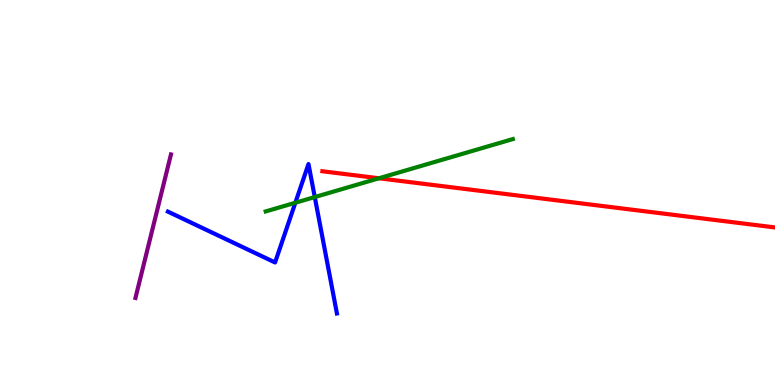[{'lines': ['blue', 'red'], 'intersections': []}, {'lines': ['green', 'red'], 'intersections': [{'x': 4.89, 'y': 5.37}]}, {'lines': ['purple', 'red'], 'intersections': []}, {'lines': ['blue', 'green'], 'intersections': [{'x': 3.81, 'y': 4.73}, {'x': 4.06, 'y': 4.88}]}, {'lines': ['blue', 'purple'], 'intersections': []}, {'lines': ['green', 'purple'], 'intersections': []}]